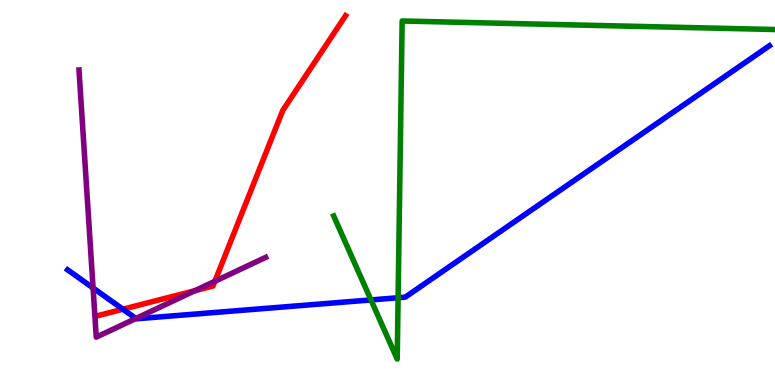[{'lines': ['blue', 'red'], 'intersections': [{'x': 1.59, 'y': 1.97}]}, {'lines': ['green', 'red'], 'intersections': []}, {'lines': ['purple', 'red'], 'intersections': [{'x': 2.52, 'y': 2.45}, {'x': 2.77, 'y': 2.69}]}, {'lines': ['blue', 'green'], 'intersections': [{'x': 4.79, 'y': 2.21}, {'x': 5.14, 'y': 2.27}]}, {'lines': ['blue', 'purple'], 'intersections': [{'x': 1.2, 'y': 2.52}, {'x': 1.75, 'y': 1.73}]}, {'lines': ['green', 'purple'], 'intersections': []}]